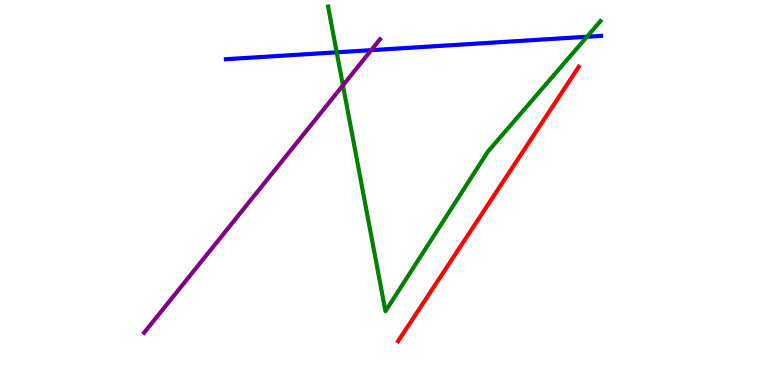[{'lines': ['blue', 'red'], 'intersections': []}, {'lines': ['green', 'red'], 'intersections': []}, {'lines': ['purple', 'red'], 'intersections': []}, {'lines': ['blue', 'green'], 'intersections': [{'x': 4.34, 'y': 8.64}, {'x': 7.57, 'y': 9.05}]}, {'lines': ['blue', 'purple'], 'intersections': [{'x': 4.79, 'y': 8.7}]}, {'lines': ['green', 'purple'], 'intersections': [{'x': 4.42, 'y': 7.78}]}]